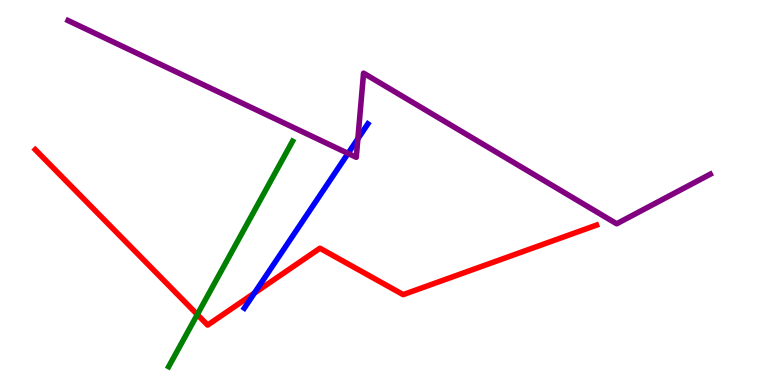[{'lines': ['blue', 'red'], 'intersections': [{'x': 3.28, 'y': 2.39}]}, {'lines': ['green', 'red'], 'intersections': [{'x': 2.55, 'y': 1.83}]}, {'lines': ['purple', 'red'], 'intersections': []}, {'lines': ['blue', 'green'], 'intersections': []}, {'lines': ['blue', 'purple'], 'intersections': [{'x': 4.49, 'y': 6.02}, {'x': 4.62, 'y': 6.4}]}, {'lines': ['green', 'purple'], 'intersections': []}]